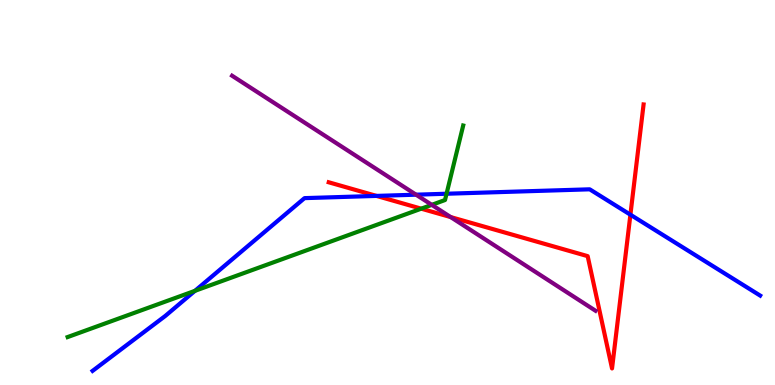[{'lines': ['blue', 'red'], 'intersections': [{'x': 4.86, 'y': 4.91}, {'x': 8.13, 'y': 4.42}]}, {'lines': ['green', 'red'], 'intersections': [{'x': 5.44, 'y': 4.58}]}, {'lines': ['purple', 'red'], 'intersections': [{'x': 5.81, 'y': 4.36}]}, {'lines': ['blue', 'green'], 'intersections': [{'x': 2.52, 'y': 2.45}, {'x': 5.76, 'y': 4.97}]}, {'lines': ['blue', 'purple'], 'intersections': [{'x': 5.37, 'y': 4.94}]}, {'lines': ['green', 'purple'], 'intersections': [{'x': 5.57, 'y': 4.68}]}]